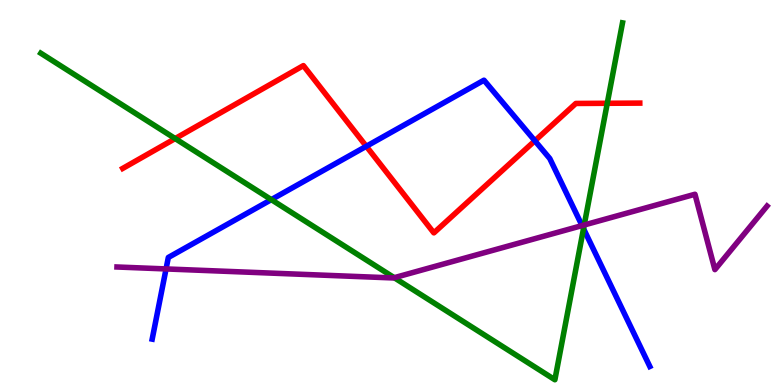[{'lines': ['blue', 'red'], 'intersections': [{'x': 4.73, 'y': 6.2}, {'x': 6.9, 'y': 6.34}]}, {'lines': ['green', 'red'], 'intersections': [{'x': 2.26, 'y': 6.4}, {'x': 7.84, 'y': 7.32}]}, {'lines': ['purple', 'red'], 'intersections': []}, {'lines': ['blue', 'green'], 'intersections': [{'x': 3.5, 'y': 4.81}, {'x': 7.53, 'y': 4.06}]}, {'lines': ['blue', 'purple'], 'intersections': [{'x': 2.14, 'y': 3.01}, {'x': 7.51, 'y': 4.14}]}, {'lines': ['green', 'purple'], 'intersections': [{'x': 5.09, 'y': 2.79}, {'x': 7.54, 'y': 4.16}]}]